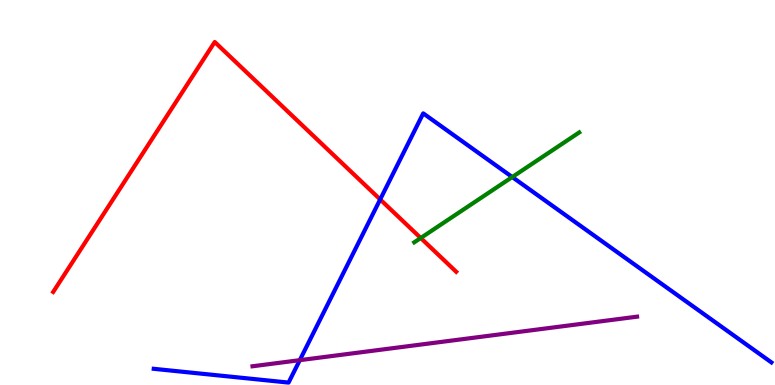[{'lines': ['blue', 'red'], 'intersections': [{'x': 4.91, 'y': 4.82}]}, {'lines': ['green', 'red'], 'intersections': [{'x': 5.43, 'y': 3.82}]}, {'lines': ['purple', 'red'], 'intersections': []}, {'lines': ['blue', 'green'], 'intersections': [{'x': 6.61, 'y': 5.4}]}, {'lines': ['blue', 'purple'], 'intersections': [{'x': 3.87, 'y': 0.645}]}, {'lines': ['green', 'purple'], 'intersections': []}]